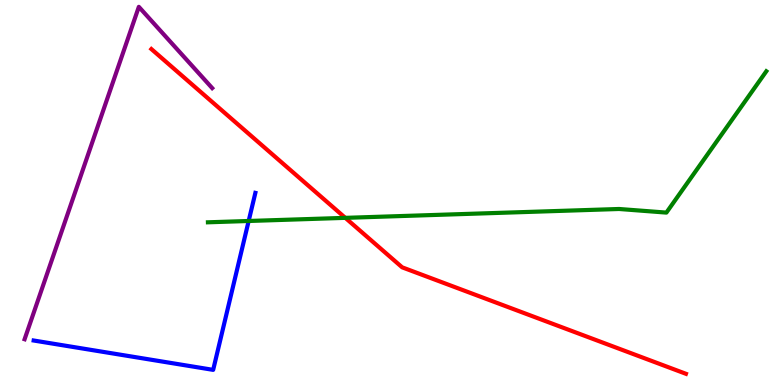[{'lines': ['blue', 'red'], 'intersections': []}, {'lines': ['green', 'red'], 'intersections': [{'x': 4.46, 'y': 4.34}]}, {'lines': ['purple', 'red'], 'intersections': []}, {'lines': ['blue', 'green'], 'intersections': [{'x': 3.21, 'y': 4.26}]}, {'lines': ['blue', 'purple'], 'intersections': []}, {'lines': ['green', 'purple'], 'intersections': []}]